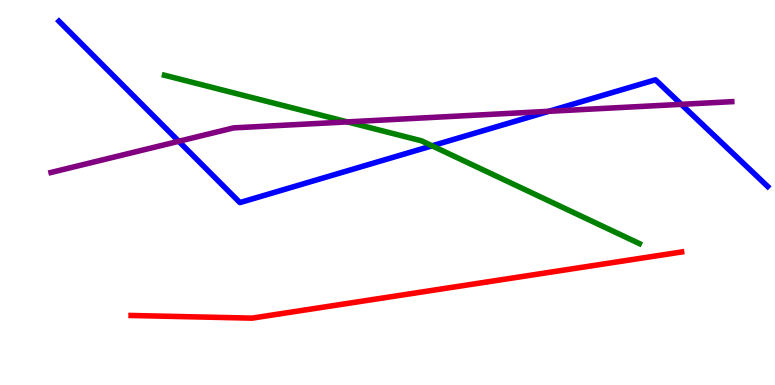[{'lines': ['blue', 'red'], 'intersections': []}, {'lines': ['green', 'red'], 'intersections': []}, {'lines': ['purple', 'red'], 'intersections': []}, {'lines': ['blue', 'green'], 'intersections': [{'x': 5.57, 'y': 6.21}]}, {'lines': ['blue', 'purple'], 'intersections': [{'x': 2.31, 'y': 6.33}, {'x': 7.08, 'y': 7.11}, {'x': 8.79, 'y': 7.29}]}, {'lines': ['green', 'purple'], 'intersections': [{'x': 4.48, 'y': 6.83}]}]